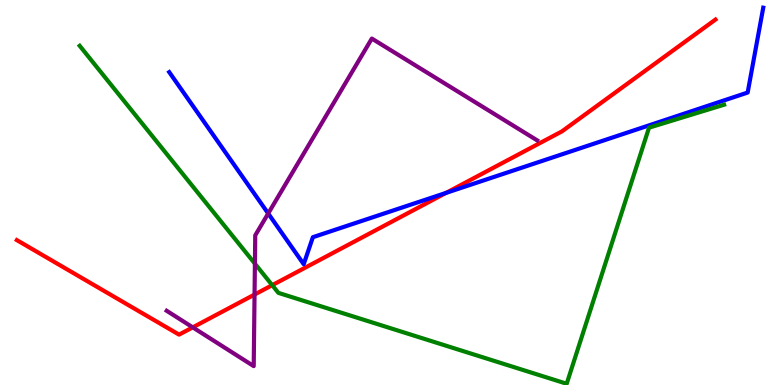[{'lines': ['blue', 'red'], 'intersections': [{'x': 5.76, 'y': 4.99}]}, {'lines': ['green', 'red'], 'intersections': [{'x': 3.51, 'y': 2.59}]}, {'lines': ['purple', 'red'], 'intersections': [{'x': 2.49, 'y': 1.5}, {'x': 3.28, 'y': 2.35}]}, {'lines': ['blue', 'green'], 'intersections': []}, {'lines': ['blue', 'purple'], 'intersections': [{'x': 3.46, 'y': 4.45}]}, {'lines': ['green', 'purple'], 'intersections': [{'x': 3.29, 'y': 3.15}]}]